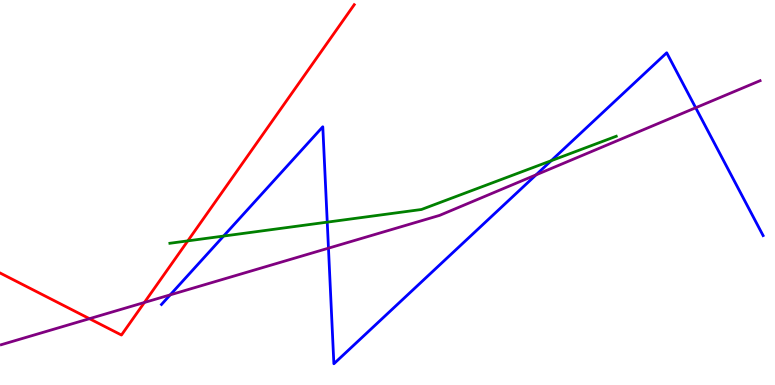[{'lines': ['blue', 'red'], 'intersections': []}, {'lines': ['green', 'red'], 'intersections': [{'x': 2.42, 'y': 3.74}]}, {'lines': ['purple', 'red'], 'intersections': [{'x': 1.15, 'y': 1.72}, {'x': 1.86, 'y': 2.14}]}, {'lines': ['blue', 'green'], 'intersections': [{'x': 2.89, 'y': 3.87}, {'x': 4.22, 'y': 4.23}, {'x': 7.11, 'y': 5.83}]}, {'lines': ['blue', 'purple'], 'intersections': [{'x': 2.2, 'y': 2.34}, {'x': 4.24, 'y': 3.55}, {'x': 6.92, 'y': 5.46}, {'x': 8.98, 'y': 7.2}]}, {'lines': ['green', 'purple'], 'intersections': []}]